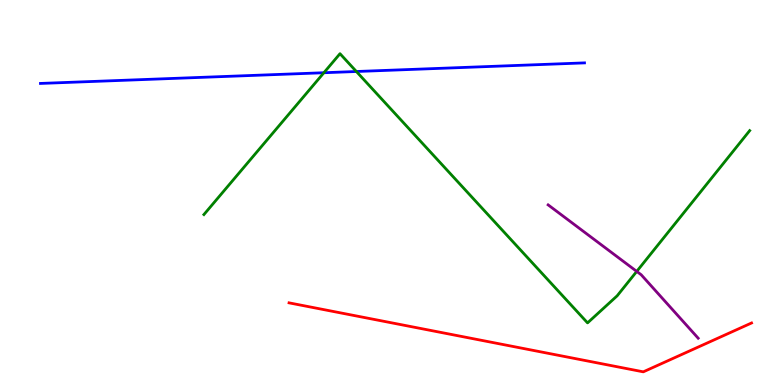[{'lines': ['blue', 'red'], 'intersections': []}, {'lines': ['green', 'red'], 'intersections': []}, {'lines': ['purple', 'red'], 'intersections': []}, {'lines': ['blue', 'green'], 'intersections': [{'x': 4.18, 'y': 8.11}, {'x': 4.6, 'y': 8.14}]}, {'lines': ['blue', 'purple'], 'intersections': []}, {'lines': ['green', 'purple'], 'intersections': [{'x': 8.22, 'y': 2.95}]}]